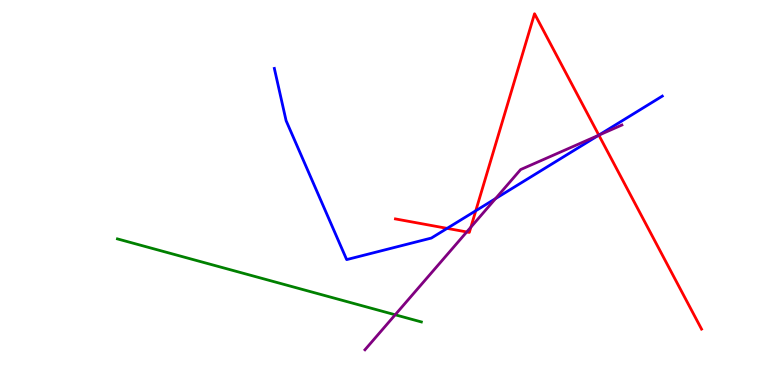[{'lines': ['blue', 'red'], 'intersections': [{'x': 5.77, 'y': 4.07}, {'x': 6.14, 'y': 4.53}, {'x': 7.73, 'y': 6.49}]}, {'lines': ['green', 'red'], 'intersections': []}, {'lines': ['purple', 'red'], 'intersections': [{'x': 6.02, 'y': 3.98}, {'x': 6.08, 'y': 4.1}, {'x': 7.73, 'y': 6.49}]}, {'lines': ['blue', 'green'], 'intersections': []}, {'lines': ['blue', 'purple'], 'intersections': [{'x': 6.39, 'y': 4.84}, {'x': 7.72, 'y': 6.49}]}, {'lines': ['green', 'purple'], 'intersections': [{'x': 5.1, 'y': 1.82}]}]